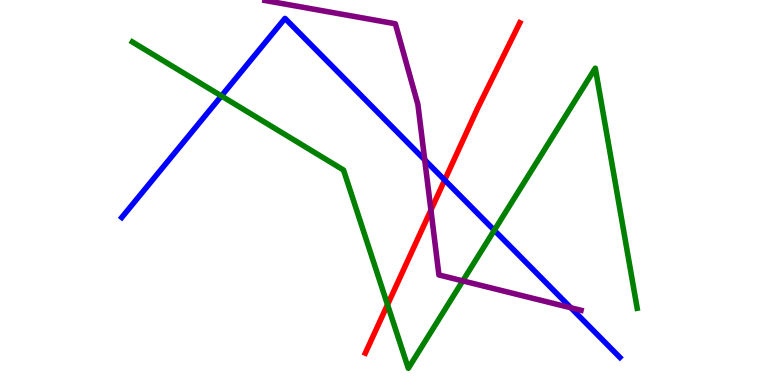[{'lines': ['blue', 'red'], 'intersections': [{'x': 5.74, 'y': 5.32}]}, {'lines': ['green', 'red'], 'intersections': [{'x': 5.0, 'y': 2.09}]}, {'lines': ['purple', 'red'], 'intersections': [{'x': 5.56, 'y': 4.54}]}, {'lines': ['blue', 'green'], 'intersections': [{'x': 2.86, 'y': 7.51}, {'x': 6.38, 'y': 4.02}]}, {'lines': ['blue', 'purple'], 'intersections': [{'x': 5.48, 'y': 5.85}, {'x': 7.37, 'y': 2.01}]}, {'lines': ['green', 'purple'], 'intersections': [{'x': 5.97, 'y': 2.7}]}]